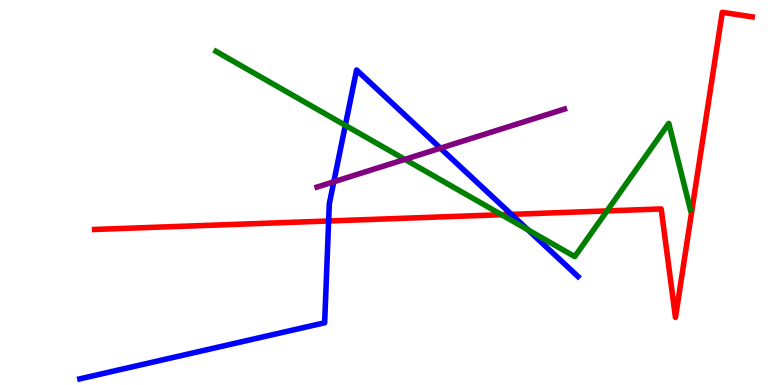[{'lines': ['blue', 'red'], 'intersections': [{'x': 4.24, 'y': 4.26}, {'x': 6.6, 'y': 4.43}]}, {'lines': ['green', 'red'], 'intersections': [{'x': 6.47, 'y': 4.42}, {'x': 7.83, 'y': 4.52}]}, {'lines': ['purple', 'red'], 'intersections': []}, {'lines': ['blue', 'green'], 'intersections': [{'x': 4.46, 'y': 6.74}, {'x': 6.81, 'y': 4.03}]}, {'lines': ['blue', 'purple'], 'intersections': [{'x': 4.31, 'y': 5.28}, {'x': 5.68, 'y': 6.15}]}, {'lines': ['green', 'purple'], 'intersections': [{'x': 5.22, 'y': 5.86}]}]